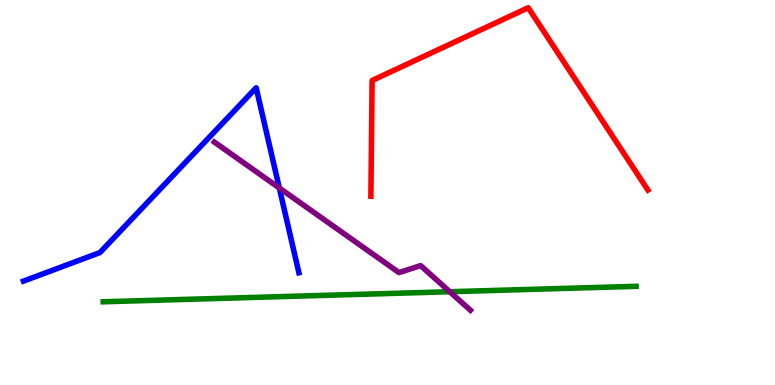[{'lines': ['blue', 'red'], 'intersections': []}, {'lines': ['green', 'red'], 'intersections': []}, {'lines': ['purple', 'red'], 'intersections': []}, {'lines': ['blue', 'green'], 'intersections': []}, {'lines': ['blue', 'purple'], 'intersections': [{'x': 3.6, 'y': 5.12}]}, {'lines': ['green', 'purple'], 'intersections': [{'x': 5.8, 'y': 2.42}]}]